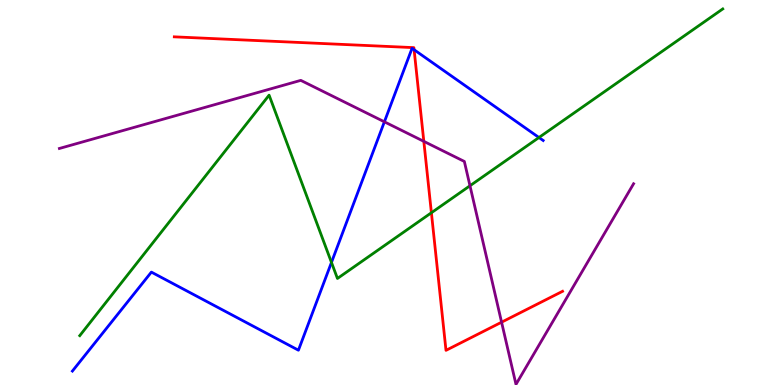[{'lines': ['blue', 'red'], 'intersections': [{'x': 5.34, 'y': 8.71}]}, {'lines': ['green', 'red'], 'intersections': [{'x': 5.57, 'y': 4.47}]}, {'lines': ['purple', 'red'], 'intersections': [{'x': 5.47, 'y': 6.33}, {'x': 6.47, 'y': 1.63}]}, {'lines': ['blue', 'green'], 'intersections': [{'x': 4.28, 'y': 3.18}, {'x': 6.95, 'y': 6.43}]}, {'lines': ['blue', 'purple'], 'intersections': [{'x': 4.96, 'y': 6.84}]}, {'lines': ['green', 'purple'], 'intersections': [{'x': 6.06, 'y': 5.18}]}]